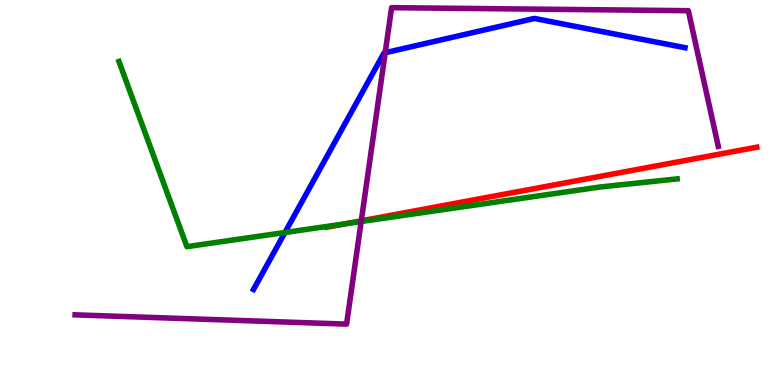[{'lines': ['blue', 'red'], 'intersections': []}, {'lines': ['green', 'red'], 'intersections': [{'x': 4.46, 'y': 4.19}]}, {'lines': ['purple', 'red'], 'intersections': [{'x': 4.66, 'y': 4.26}]}, {'lines': ['blue', 'green'], 'intersections': [{'x': 3.68, 'y': 3.96}]}, {'lines': ['blue', 'purple'], 'intersections': [{'x': 4.97, 'y': 8.63}]}, {'lines': ['green', 'purple'], 'intersections': [{'x': 4.66, 'y': 4.25}]}]